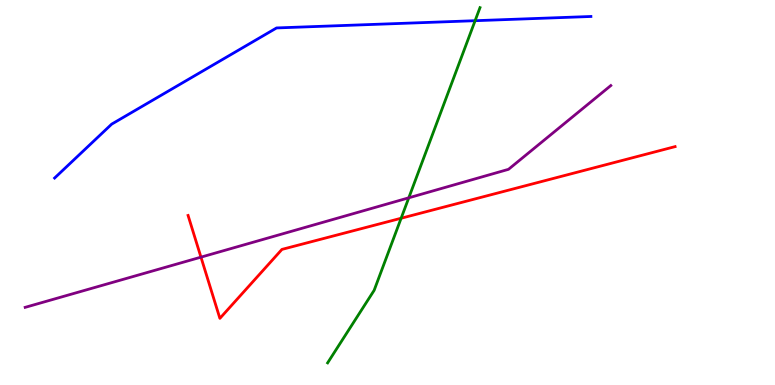[{'lines': ['blue', 'red'], 'intersections': []}, {'lines': ['green', 'red'], 'intersections': [{'x': 5.18, 'y': 4.33}]}, {'lines': ['purple', 'red'], 'intersections': [{'x': 2.59, 'y': 3.32}]}, {'lines': ['blue', 'green'], 'intersections': [{'x': 6.13, 'y': 9.46}]}, {'lines': ['blue', 'purple'], 'intersections': []}, {'lines': ['green', 'purple'], 'intersections': [{'x': 5.27, 'y': 4.86}]}]